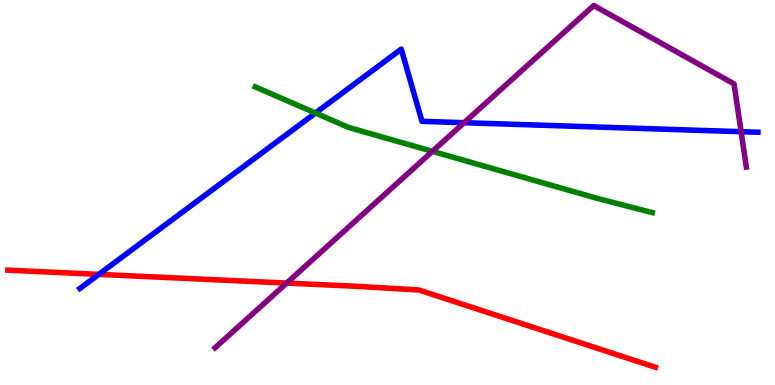[{'lines': ['blue', 'red'], 'intersections': [{'x': 1.28, 'y': 2.87}]}, {'lines': ['green', 'red'], 'intersections': []}, {'lines': ['purple', 'red'], 'intersections': [{'x': 3.7, 'y': 2.65}]}, {'lines': ['blue', 'green'], 'intersections': [{'x': 4.07, 'y': 7.06}]}, {'lines': ['blue', 'purple'], 'intersections': [{'x': 5.99, 'y': 6.81}, {'x': 9.56, 'y': 6.58}]}, {'lines': ['green', 'purple'], 'intersections': [{'x': 5.58, 'y': 6.07}]}]